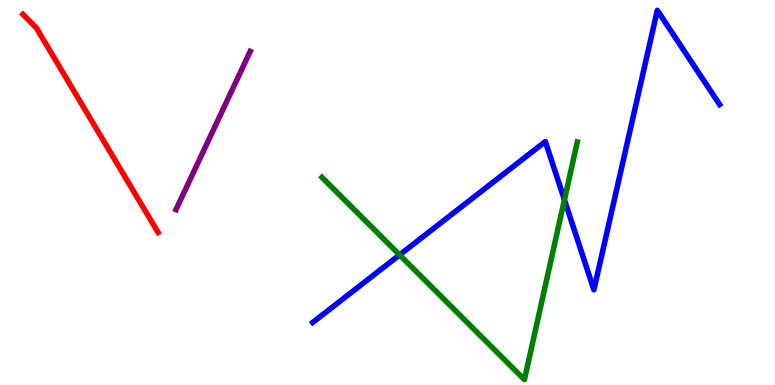[{'lines': ['blue', 'red'], 'intersections': []}, {'lines': ['green', 'red'], 'intersections': []}, {'lines': ['purple', 'red'], 'intersections': []}, {'lines': ['blue', 'green'], 'intersections': [{'x': 5.16, 'y': 3.38}, {'x': 7.28, 'y': 4.81}]}, {'lines': ['blue', 'purple'], 'intersections': []}, {'lines': ['green', 'purple'], 'intersections': []}]